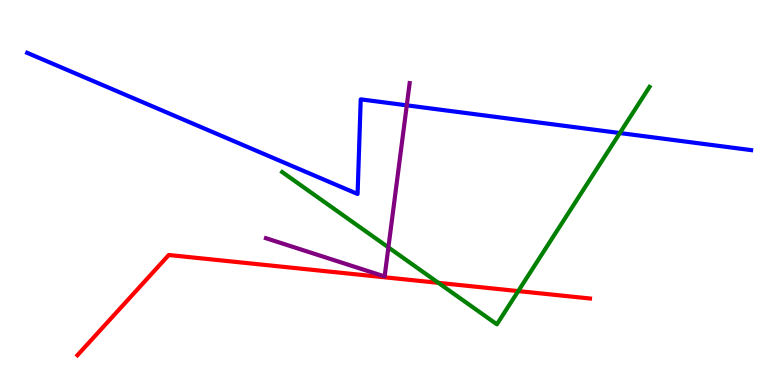[{'lines': ['blue', 'red'], 'intersections': []}, {'lines': ['green', 'red'], 'intersections': [{'x': 5.66, 'y': 2.65}, {'x': 6.69, 'y': 2.44}]}, {'lines': ['purple', 'red'], 'intersections': []}, {'lines': ['blue', 'green'], 'intersections': [{'x': 8.0, 'y': 6.54}]}, {'lines': ['blue', 'purple'], 'intersections': [{'x': 5.25, 'y': 7.26}]}, {'lines': ['green', 'purple'], 'intersections': [{'x': 5.01, 'y': 3.57}]}]